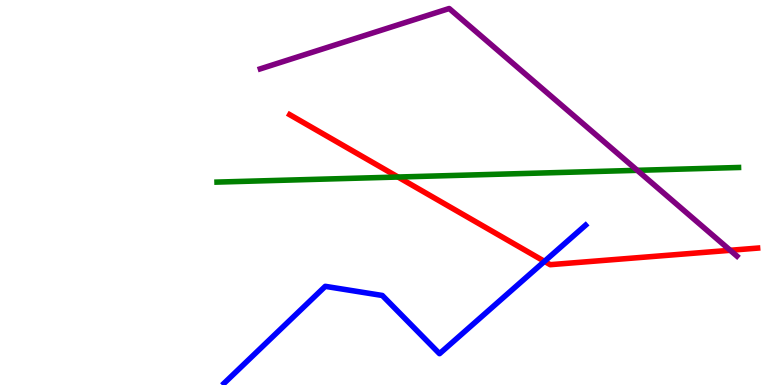[{'lines': ['blue', 'red'], 'intersections': [{'x': 7.03, 'y': 3.21}]}, {'lines': ['green', 'red'], 'intersections': [{'x': 5.14, 'y': 5.4}]}, {'lines': ['purple', 'red'], 'intersections': [{'x': 9.42, 'y': 3.5}]}, {'lines': ['blue', 'green'], 'intersections': []}, {'lines': ['blue', 'purple'], 'intersections': []}, {'lines': ['green', 'purple'], 'intersections': [{'x': 8.22, 'y': 5.58}]}]